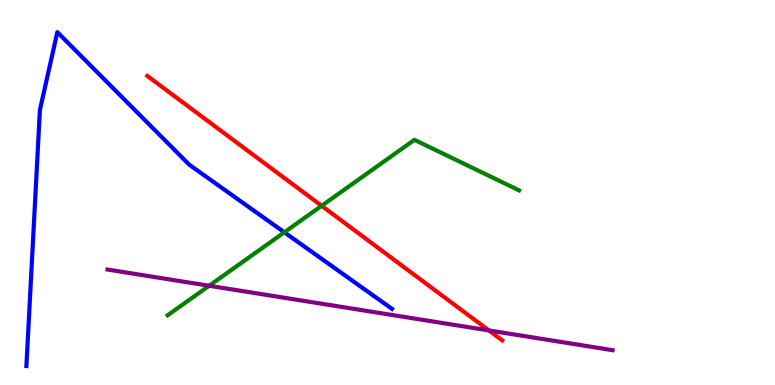[{'lines': ['blue', 'red'], 'intersections': []}, {'lines': ['green', 'red'], 'intersections': [{'x': 4.15, 'y': 4.65}]}, {'lines': ['purple', 'red'], 'intersections': [{'x': 6.31, 'y': 1.42}]}, {'lines': ['blue', 'green'], 'intersections': [{'x': 3.67, 'y': 3.97}]}, {'lines': ['blue', 'purple'], 'intersections': []}, {'lines': ['green', 'purple'], 'intersections': [{'x': 2.7, 'y': 2.58}]}]